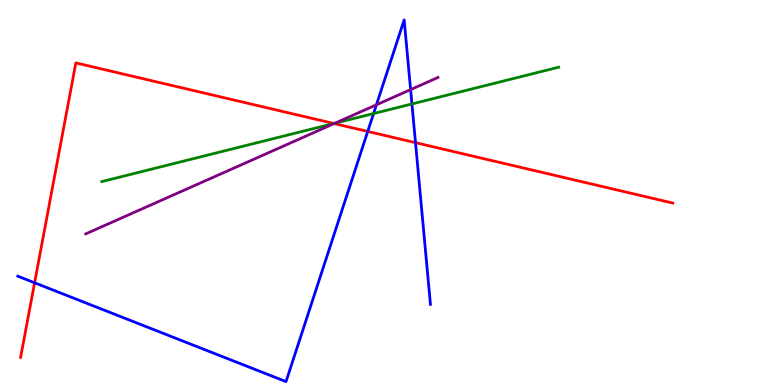[{'lines': ['blue', 'red'], 'intersections': [{'x': 0.446, 'y': 2.66}, {'x': 4.74, 'y': 6.59}, {'x': 5.36, 'y': 6.29}]}, {'lines': ['green', 'red'], 'intersections': [{'x': 4.31, 'y': 6.79}]}, {'lines': ['purple', 'red'], 'intersections': [{'x': 4.31, 'y': 6.79}]}, {'lines': ['blue', 'green'], 'intersections': [{'x': 4.82, 'y': 7.05}, {'x': 5.32, 'y': 7.3}]}, {'lines': ['blue', 'purple'], 'intersections': [{'x': 4.86, 'y': 7.28}, {'x': 5.3, 'y': 7.67}]}, {'lines': ['green', 'purple'], 'intersections': [{'x': 4.32, 'y': 6.8}]}]